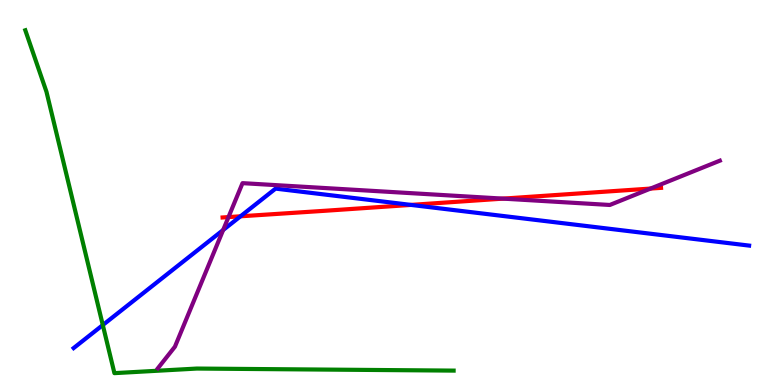[{'lines': ['blue', 'red'], 'intersections': [{'x': 3.1, 'y': 4.38}, {'x': 5.3, 'y': 4.68}]}, {'lines': ['green', 'red'], 'intersections': []}, {'lines': ['purple', 'red'], 'intersections': [{'x': 2.95, 'y': 4.36}, {'x': 6.49, 'y': 4.84}, {'x': 8.39, 'y': 5.1}]}, {'lines': ['blue', 'green'], 'intersections': [{'x': 1.33, 'y': 1.56}]}, {'lines': ['blue', 'purple'], 'intersections': [{'x': 2.88, 'y': 4.03}]}, {'lines': ['green', 'purple'], 'intersections': []}]